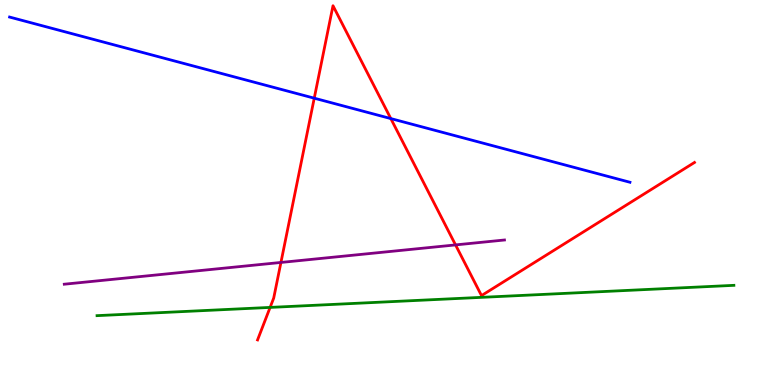[{'lines': ['blue', 'red'], 'intersections': [{'x': 4.05, 'y': 7.45}, {'x': 5.04, 'y': 6.92}]}, {'lines': ['green', 'red'], 'intersections': [{'x': 3.49, 'y': 2.02}]}, {'lines': ['purple', 'red'], 'intersections': [{'x': 3.62, 'y': 3.18}, {'x': 5.88, 'y': 3.64}]}, {'lines': ['blue', 'green'], 'intersections': []}, {'lines': ['blue', 'purple'], 'intersections': []}, {'lines': ['green', 'purple'], 'intersections': []}]